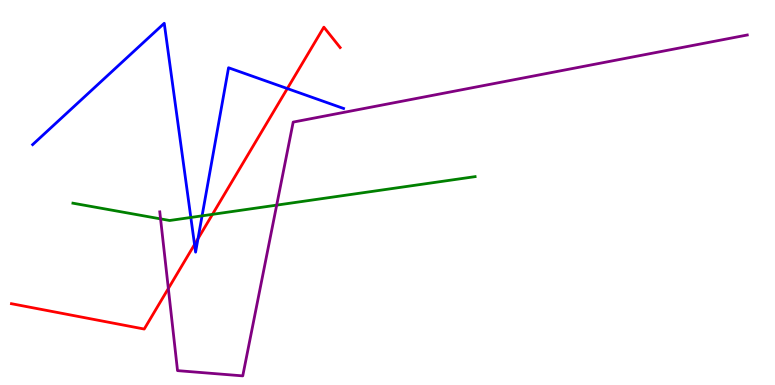[{'lines': ['blue', 'red'], 'intersections': [{'x': 2.51, 'y': 3.65}, {'x': 2.55, 'y': 3.8}, {'x': 3.71, 'y': 7.7}]}, {'lines': ['green', 'red'], 'intersections': [{'x': 2.74, 'y': 4.43}]}, {'lines': ['purple', 'red'], 'intersections': [{'x': 2.17, 'y': 2.51}]}, {'lines': ['blue', 'green'], 'intersections': [{'x': 2.46, 'y': 4.35}, {'x': 2.61, 'y': 4.39}]}, {'lines': ['blue', 'purple'], 'intersections': []}, {'lines': ['green', 'purple'], 'intersections': [{'x': 2.07, 'y': 4.31}, {'x': 3.57, 'y': 4.67}]}]